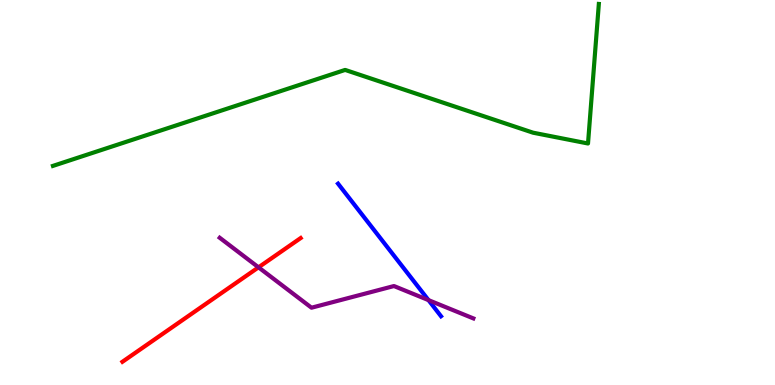[{'lines': ['blue', 'red'], 'intersections': []}, {'lines': ['green', 'red'], 'intersections': []}, {'lines': ['purple', 'red'], 'intersections': [{'x': 3.34, 'y': 3.06}]}, {'lines': ['blue', 'green'], 'intersections': []}, {'lines': ['blue', 'purple'], 'intersections': [{'x': 5.53, 'y': 2.2}]}, {'lines': ['green', 'purple'], 'intersections': []}]